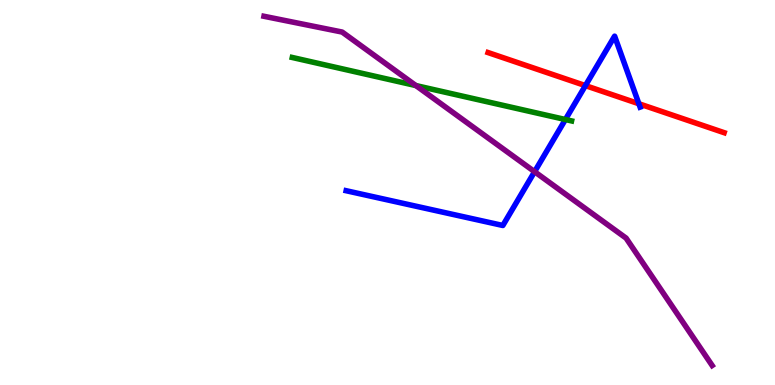[{'lines': ['blue', 'red'], 'intersections': [{'x': 7.55, 'y': 7.78}, {'x': 8.24, 'y': 7.31}]}, {'lines': ['green', 'red'], 'intersections': []}, {'lines': ['purple', 'red'], 'intersections': []}, {'lines': ['blue', 'green'], 'intersections': [{'x': 7.3, 'y': 6.9}]}, {'lines': ['blue', 'purple'], 'intersections': [{'x': 6.9, 'y': 5.54}]}, {'lines': ['green', 'purple'], 'intersections': [{'x': 5.37, 'y': 7.78}]}]